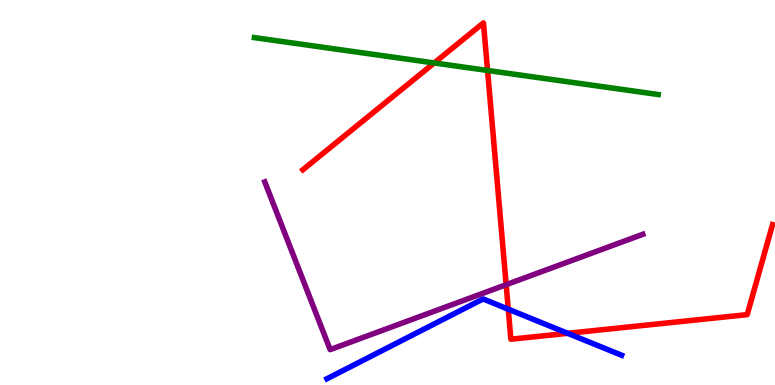[{'lines': ['blue', 'red'], 'intersections': [{'x': 6.56, 'y': 1.97}, {'x': 7.32, 'y': 1.34}]}, {'lines': ['green', 'red'], 'intersections': [{'x': 5.6, 'y': 8.36}, {'x': 6.29, 'y': 8.17}]}, {'lines': ['purple', 'red'], 'intersections': [{'x': 6.53, 'y': 2.6}]}, {'lines': ['blue', 'green'], 'intersections': []}, {'lines': ['blue', 'purple'], 'intersections': []}, {'lines': ['green', 'purple'], 'intersections': []}]